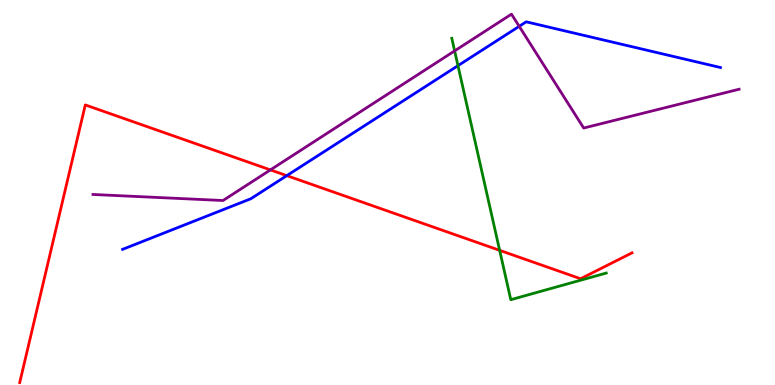[{'lines': ['blue', 'red'], 'intersections': [{'x': 3.7, 'y': 5.44}]}, {'lines': ['green', 'red'], 'intersections': [{'x': 6.45, 'y': 3.5}]}, {'lines': ['purple', 'red'], 'intersections': [{'x': 3.49, 'y': 5.59}]}, {'lines': ['blue', 'green'], 'intersections': [{'x': 5.91, 'y': 8.29}]}, {'lines': ['blue', 'purple'], 'intersections': [{'x': 6.7, 'y': 9.32}]}, {'lines': ['green', 'purple'], 'intersections': [{'x': 5.87, 'y': 8.68}]}]